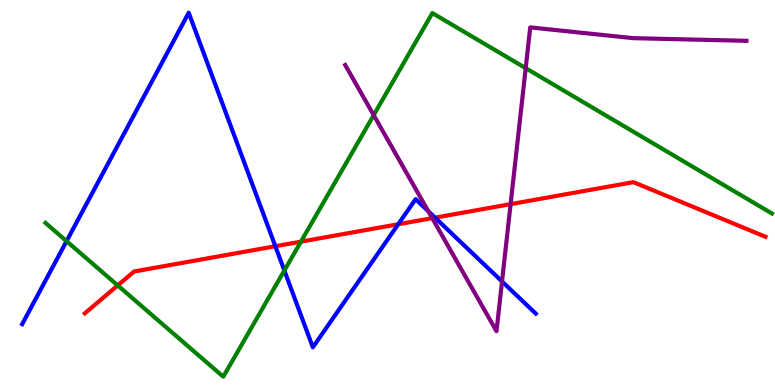[{'lines': ['blue', 'red'], 'intersections': [{'x': 3.55, 'y': 3.6}, {'x': 5.14, 'y': 4.18}, {'x': 5.61, 'y': 4.35}]}, {'lines': ['green', 'red'], 'intersections': [{'x': 1.52, 'y': 2.59}, {'x': 3.88, 'y': 3.72}]}, {'lines': ['purple', 'red'], 'intersections': [{'x': 5.58, 'y': 4.33}, {'x': 6.59, 'y': 4.7}]}, {'lines': ['blue', 'green'], 'intersections': [{'x': 0.859, 'y': 3.74}, {'x': 3.67, 'y': 2.97}]}, {'lines': ['blue', 'purple'], 'intersections': [{'x': 5.53, 'y': 4.51}, {'x': 6.48, 'y': 2.69}]}, {'lines': ['green', 'purple'], 'intersections': [{'x': 4.82, 'y': 7.01}, {'x': 6.78, 'y': 8.23}]}]